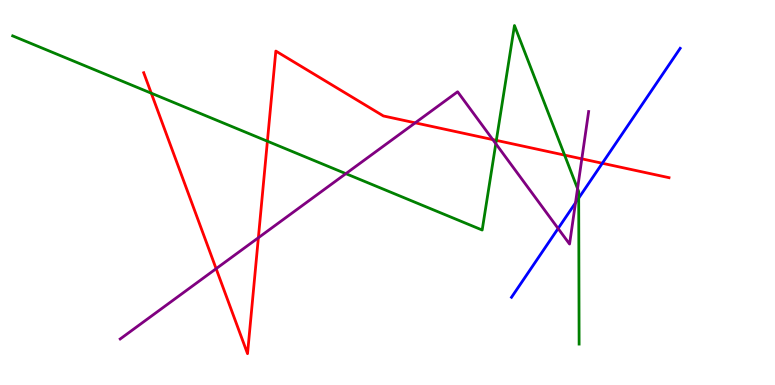[{'lines': ['blue', 'red'], 'intersections': [{'x': 7.77, 'y': 5.76}]}, {'lines': ['green', 'red'], 'intersections': [{'x': 1.95, 'y': 7.58}, {'x': 3.45, 'y': 6.33}, {'x': 6.4, 'y': 6.35}, {'x': 7.29, 'y': 5.97}]}, {'lines': ['purple', 'red'], 'intersections': [{'x': 2.79, 'y': 3.02}, {'x': 3.33, 'y': 3.82}, {'x': 5.36, 'y': 6.81}, {'x': 6.36, 'y': 6.37}, {'x': 7.51, 'y': 5.87}]}, {'lines': ['blue', 'green'], 'intersections': [{'x': 7.47, 'y': 4.85}]}, {'lines': ['blue', 'purple'], 'intersections': [{'x': 7.2, 'y': 4.07}, {'x': 7.43, 'y': 4.73}]}, {'lines': ['green', 'purple'], 'intersections': [{'x': 4.46, 'y': 5.49}, {'x': 6.4, 'y': 6.27}, {'x': 7.45, 'y': 5.1}]}]